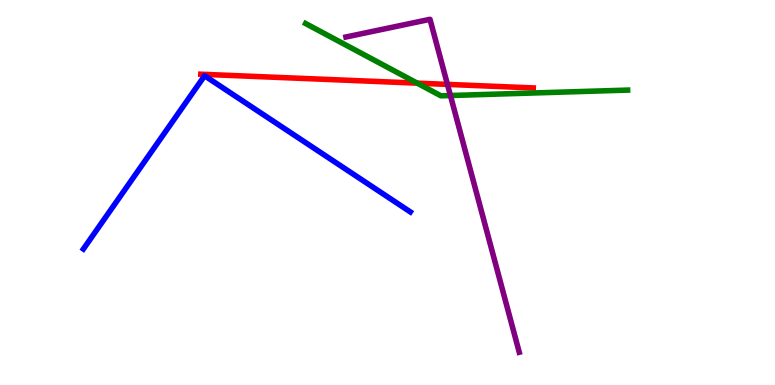[{'lines': ['blue', 'red'], 'intersections': []}, {'lines': ['green', 'red'], 'intersections': [{'x': 5.38, 'y': 7.84}]}, {'lines': ['purple', 'red'], 'intersections': [{'x': 5.77, 'y': 7.81}]}, {'lines': ['blue', 'green'], 'intersections': []}, {'lines': ['blue', 'purple'], 'intersections': []}, {'lines': ['green', 'purple'], 'intersections': [{'x': 5.81, 'y': 7.52}]}]